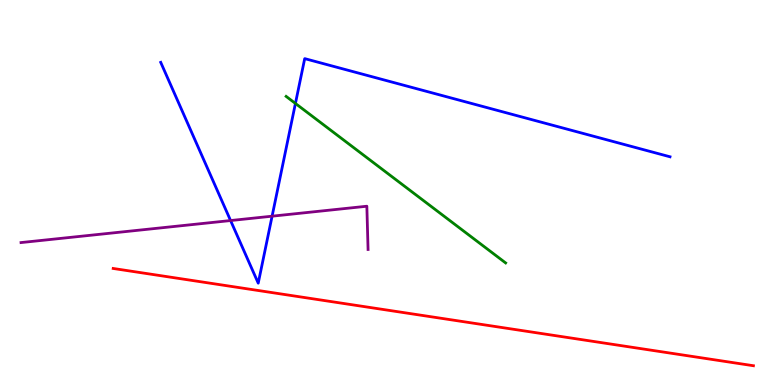[{'lines': ['blue', 'red'], 'intersections': []}, {'lines': ['green', 'red'], 'intersections': []}, {'lines': ['purple', 'red'], 'intersections': []}, {'lines': ['blue', 'green'], 'intersections': [{'x': 3.81, 'y': 7.31}]}, {'lines': ['blue', 'purple'], 'intersections': [{'x': 2.98, 'y': 4.27}, {'x': 3.51, 'y': 4.38}]}, {'lines': ['green', 'purple'], 'intersections': []}]